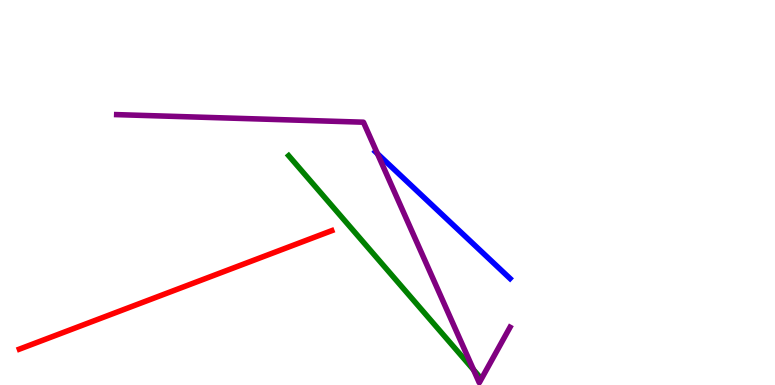[{'lines': ['blue', 'red'], 'intersections': []}, {'lines': ['green', 'red'], 'intersections': []}, {'lines': ['purple', 'red'], 'intersections': []}, {'lines': ['blue', 'green'], 'intersections': []}, {'lines': ['blue', 'purple'], 'intersections': [{'x': 4.87, 'y': 6.01}]}, {'lines': ['green', 'purple'], 'intersections': [{'x': 6.11, 'y': 0.396}]}]